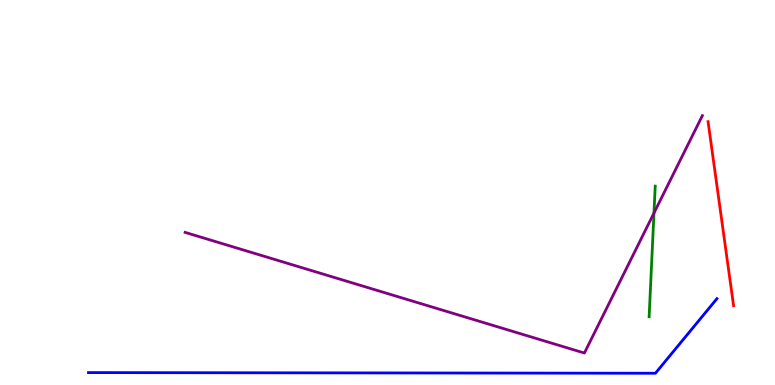[{'lines': ['blue', 'red'], 'intersections': []}, {'lines': ['green', 'red'], 'intersections': []}, {'lines': ['purple', 'red'], 'intersections': []}, {'lines': ['blue', 'green'], 'intersections': []}, {'lines': ['blue', 'purple'], 'intersections': []}, {'lines': ['green', 'purple'], 'intersections': [{'x': 8.44, 'y': 4.47}]}]